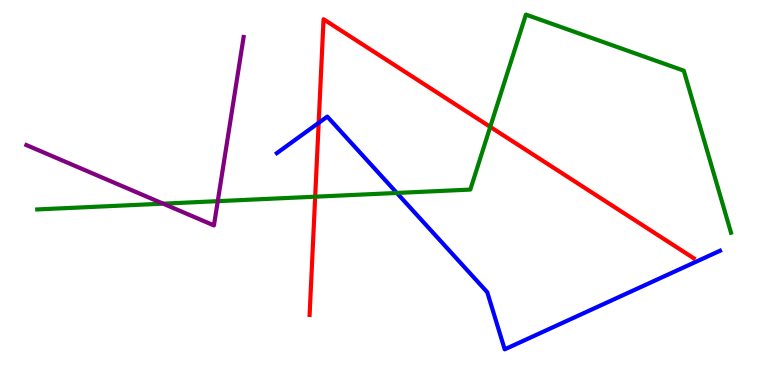[{'lines': ['blue', 'red'], 'intersections': [{'x': 4.11, 'y': 6.81}]}, {'lines': ['green', 'red'], 'intersections': [{'x': 4.07, 'y': 4.89}, {'x': 6.33, 'y': 6.7}]}, {'lines': ['purple', 'red'], 'intersections': []}, {'lines': ['blue', 'green'], 'intersections': [{'x': 5.12, 'y': 4.99}]}, {'lines': ['blue', 'purple'], 'intersections': []}, {'lines': ['green', 'purple'], 'intersections': [{'x': 2.11, 'y': 4.71}, {'x': 2.81, 'y': 4.78}]}]